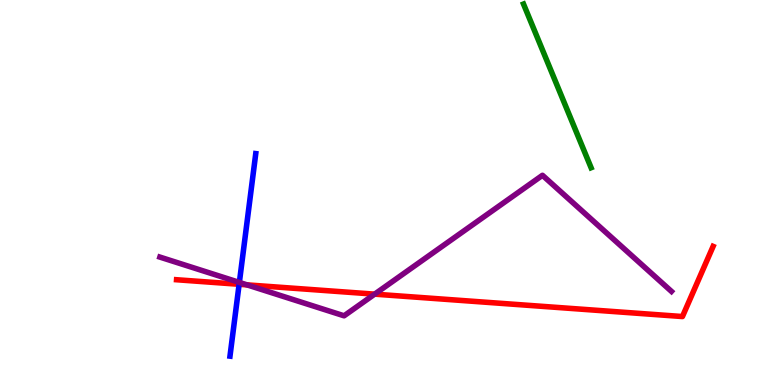[{'lines': ['blue', 'red'], 'intersections': [{'x': 3.09, 'y': 2.62}]}, {'lines': ['green', 'red'], 'intersections': []}, {'lines': ['purple', 'red'], 'intersections': [{'x': 3.19, 'y': 2.6}, {'x': 4.83, 'y': 2.36}]}, {'lines': ['blue', 'green'], 'intersections': []}, {'lines': ['blue', 'purple'], 'intersections': [{'x': 3.09, 'y': 2.66}]}, {'lines': ['green', 'purple'], 'intersections': []}]